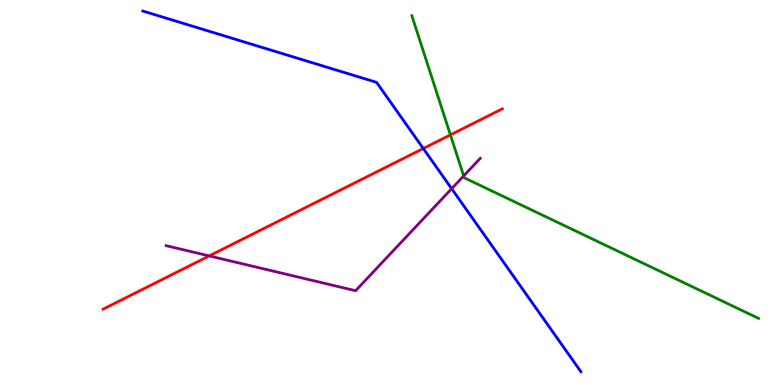[{'lines': ['blue', 'red'], 'intersections': [{'x': 5.46, 'y': 6.14}]}, {'lines': ['green', 'red'], 'intersections': [{'x': 5.81, 'y': 6.5}]}, {'lines': ['purple', 'red'], 'intersections': [{'x': 2.7, 'y': 3.35}]}, {'lines': ['blue', 'green'], 'intersections': []}, {'lines': ['blue', 'purple'], 'intersections': [{'x': 5.83, 'y': 5.1}]}, {'lines': ['green', 'purple'], 'intersections': [{'x': 5.98, 'y': 5.43}]}]